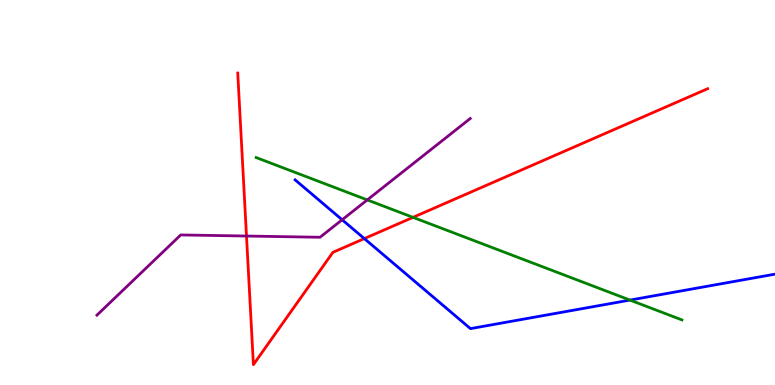[{'lines': ['blue', 'red'], 'intersections': [{'x': 4.7, 'y': 3.8}]}, {'lines': ['green', 'red'], 'intersections': [{'x': 5.33, 'y': 4.35}]}, {'lines': ['purple', 'red'], 'intersections': [{'x': 3.18, 'y': 3.87}]}, {'lines': ['blue', 'green'], 'intersections': [{'x': 8.13, 'y': 2.21}]}, {'lines': ['blue', 'purple'], 'intersections': [{'x': 4.41, 'y': 4.29}]}, {'lines': ['green', 'purple'], 'intersections': [{'x': 4.74, 'y': 4.81}]}]